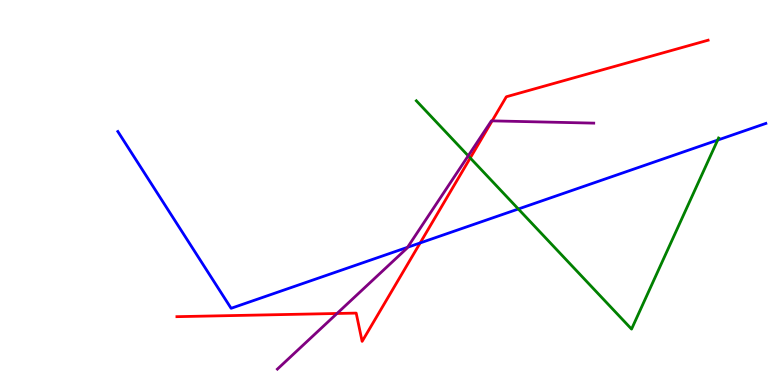[{'lines': ['blue', 'red'], 'intersections': [{'x': 5.42, 'y': 3.69}]}, {'lines': ['green', 'red'], 'intersections': [{'x': 6.07, 'y': 5.9}]}, {'lines': ['purple', 'red'], 'intersections': [{'x': 4.35, 'y': 1.86}, {'x': 6.35, 'y': 6.86}]}, {'lines': ['blue', 'green'], 'intersections': [{'x': 6.69, 'y': 4.57}, {'x': 9.26, 'y': 6.36}]}, {'lines': ['blue', 'purple'], 'intersections': [{'x': 5.26, 'y': 3.58}]}, {'lines': ['green', 'purple'], 'intersections': [{'x': 6.04, 'y': 5.95}]}]